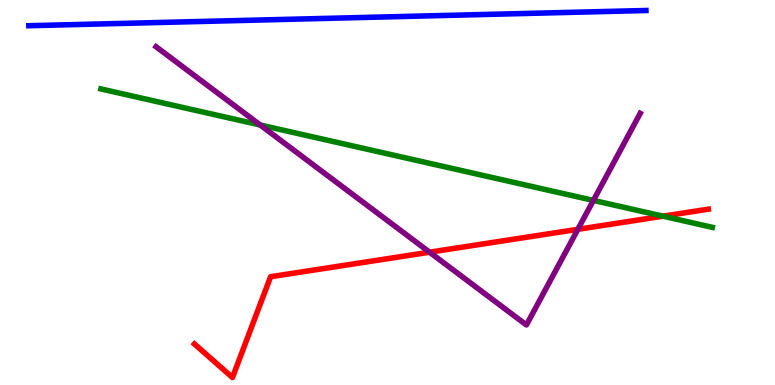[{'lines': ['blue', 'red'], 'intersections': []}, {'lines': ['green', 'red'], 'intersections': [{'x': 8.55, 'y': 4.39}]}, {'lines': ['purple', 'red'], 'intersections': [{'x': 5.54, 'y': 3.45}, {'x': 7.46, 'y': 4.04}]}, {'lines': ['blue', 'green'], 'intersections': []}, {'lines': ['blue', 'purple'], 'intersections': []}, {'lines': ['green', 'purple'], 'intersections': [{'x': 3.36, 'y': 6.75}, {'x': 7.66, 'y': 4.79}]}]